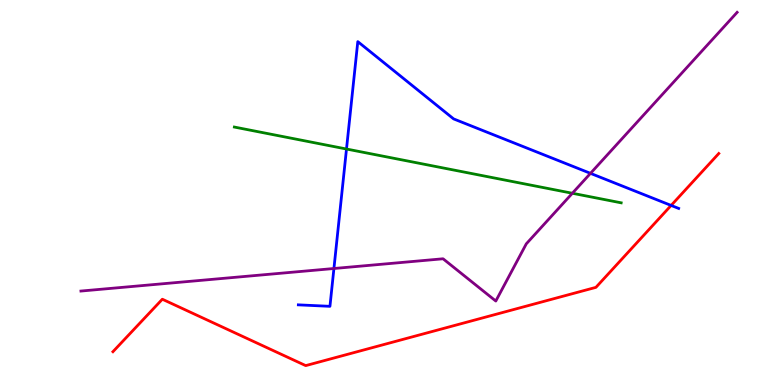[{'lines': ['blue', 'red'], 'intersections': [{'x': 8.66, 'y': 4.66}]}, {'lines': ['green', 'red'], 'intersections': []}, {'lines': ['purple', 'red'], 'intersections': []}, {'lines': ['blue', 'green'], 'intersections': [{'x': 4.47, 'y': 6.13}]}, {'lines': ['blue', 'purple'], 'intersections': [{'x': 4.31, 'y': 3.03}, {'x': 7.62, 'y': 5.5}]}, {'lines': ['green', 'purple'], 'intersections': [{'x': 7.39, 'y': 4.98}]}]